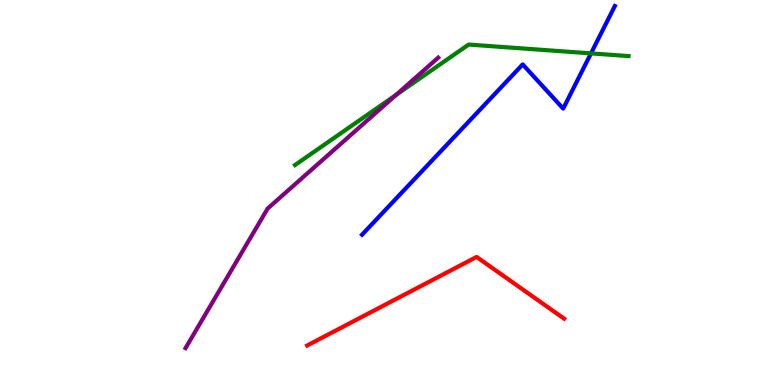[{'lines': ['blue', 'red'], 'intersections': []}, {'lines': ['green', 'red'], 'intersections': []}, {'lines': ['purple', 'red'], 'intersections': []}, {'lines': ['blue', 'green'], 'intersections': [{'x': 7.63, 'y': 8.61}]}, {'lines': ['blue', 'purple'], 'intersections': []}, {'lines': ['green', 'purple'], 'intersections': [{'x': 5.11, 'y': 7.54}]}]